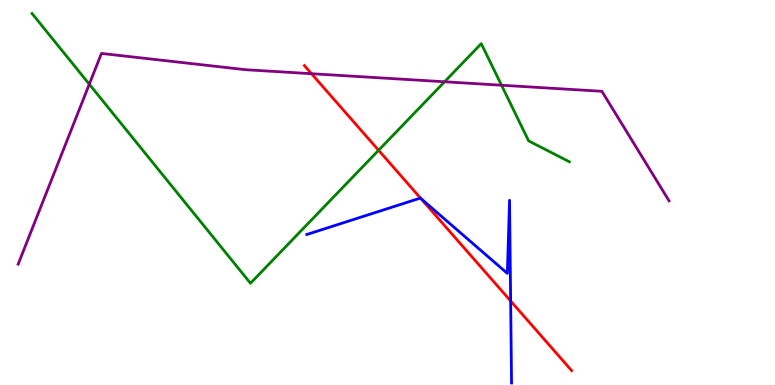[{'lines': ['blue', 'red'], 'intersections': [{'x': 5.43, 'y': 4.84}, {'x': 6.59, 'y': 2.18}]}, {'lines': ['green', 'red'], 'intersections': [{'x': 4.89, 'y': 6.1}]}, {'lines': ['purple', 'red'], 'intersections': [{'x': 4.02, 'y': 8.09}]}, {'lines': ['blue', 'green'], 'intersections': []}, {'lines': ['blue', 'purple'], 'intersections': []}, {'lines': ['green', 'purple'], 'intersections': [{'x': 1.15, 'y': 7.81}, {'x': 5.74, 'y': 7.88}, {'x': 6.47, 'y': 7.79}]}]